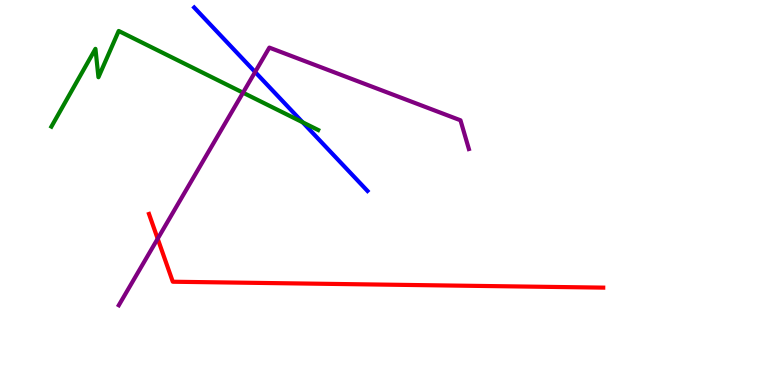[{'lines': ['blue', 'red'], 'intersections': []}, {'lines': ['green', 'red'], 'intersections': []}, {'lines': ['purple', 'red'], 'intersections': [{'x': 2.03, 'y': 3.8}]}, {'lines': ['blue', 'green'], 'intersections': [{'x': 3.9, 'y': 6.82}]}, {'lines': ['blue', 'purple'], 'intersections': [{'x': 3.29, 'y': 8.13}]}, {'lines': ['green', 'purple'], 'intersections': [{'x': 3.14, 'y': 7.59}]}]